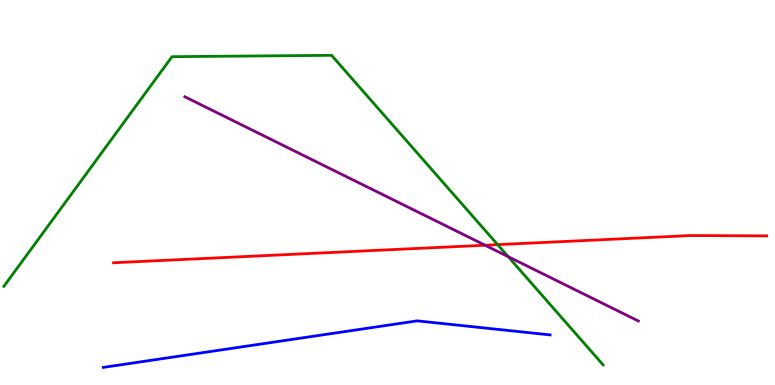[{'lines': ['blue', 'red'], 'intersections': []}, {'lines': ['green', 'red'], 'intersections': [{'x': 6.42, 'y': 3.65}]}, {'lines': ['purple', 'red'], 'intersections': [{'x': 6.26, 'y': 3.63}]}, {'lines': ['blue', 'green'], 'intersections': []}, {'lines': ['blue', 'purple'], 'intersections': []}, {'lines': ['green', 'purple'], 'intersections': [{'x': 6.56, 'y': 3.33}]}]